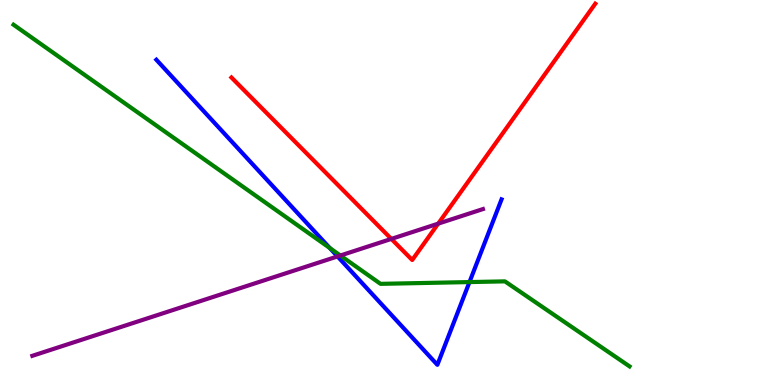[{'lines': ['blue', 'red'], 'intersections': []}, {'lines': ['green', 'red'], 'intersections': []}, {'lines': ['purple', 'red'], 'intersections': [{'x': 5.05, 'y': 3.79}, {'x': 5.65, 'y': 4.19}]}, {'lines': ['blue', 'green'], 'intersections': [{'x': 4.26, 'y': 3.56}, {'x': 6.06, 'y': 2.67}]}, {'lines': ['blue', 'purple'], 'intersections': [{'x': 4.36, 'y': 3.34}]}, {'lines': ['green', 'purple'], 'intersections': [{'x': 4.39, 'y': 3.36}]}]